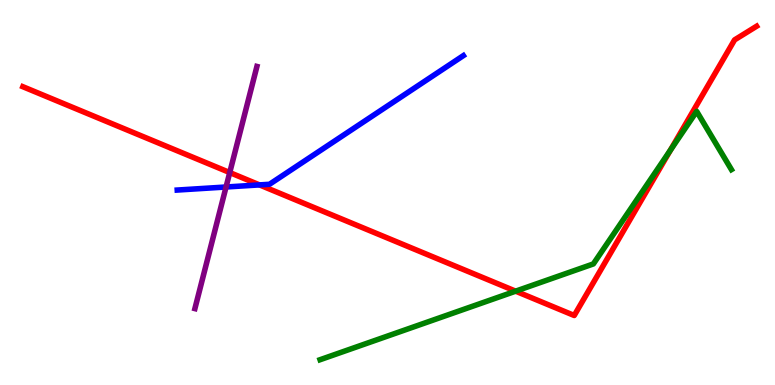[{'lines': ['blue', 'red'], 'intersections': [{'x': 3.35, 'y': 5.2}]}, {'lines': ['green', 'red'], 'intersections': [{'x': 6.65, 'y': 2.44}, {'x': 8.65, 'y': 6.1}]}, {'lines': ['purple', 'red'], 'intersections': [{'x': 2.96, 'y': 5.52}]}, {'lines': ['blue', 'green'], 'intersections': []}, {'lines': ['blue', 'purple'], 'intersections': [{'x': 2.92, 'y': 5.14}]}, {'lines': ['green', 'purple'], 'intersections': []}]